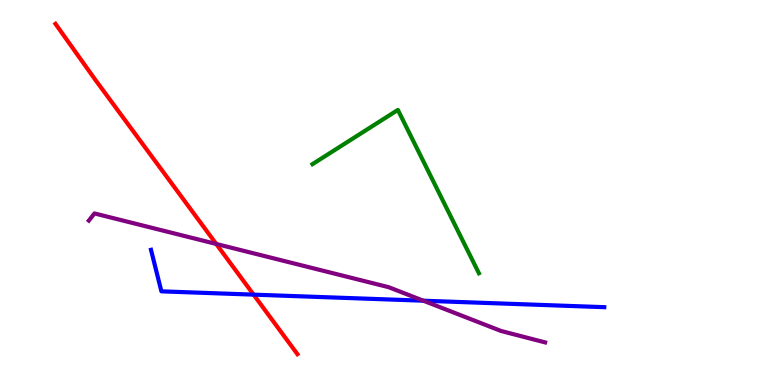[{'lines': ['blue', 'red'], 'intersections': [{'x': 3.27, 'y': 2.35}]}, {'lines': ['green', 'red'], 'intersections': []}, {'lines': ['purple', 'red'], 'intersections': [{'x': 2.79, 'y': 3.66}]}, {'lines': ['blue', 'green'], 'intersections': []}, {'lines': ['blue', 'purple'], 'intersections': [{'x': 5.46, 'y': 2.19}]}, {'lines': ['green', 'purple'], 'intersections': []}]